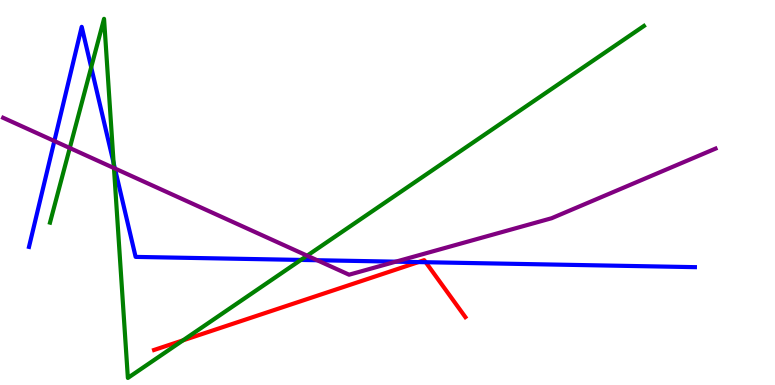[{'lines': ['blue', 'red'], 'intersections': [{'x': 5.4, 'y': 3.19}, {'x': 5.49, 'y': 3.19}]}, {'lines': ['green', 'red'], 'intersections': [{'x': 2.36, 'y': 1.16}]}, {'lines': ['purple', 'red'], 'intersections': []}, {'lines': ['blue', 'green'], 'intersections': [{'x': 1.18, 'y': 8.25}, {'x': 1.47, 'y': 5.77}, {'x': 3.88, 'y': 3.25}]}, {'lines': ['blue', 'purple'], 'intersections': [{'x': 0.701, 'y': 6.34}, {'x': 1.48, 'y': 5.62}, {'x': 4.09, 'y': 3.24}, {'x': 5.11, 'y': 3.2}]}, {'lines': ['green', 'purple'], 'intersections': [{'x': 0.9, 'y': 6.16}, {'x': 1.47, 'y': 5.64}, {'x': 3.96, 'y': 3.36}]}]